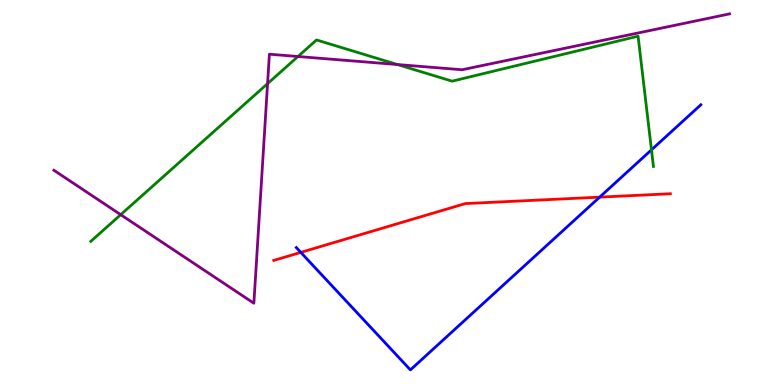[{'lines': ['blue', 'red'], 'intersections': [{'x': 3.88, 'y': 3.44}, {'x': 7.74, 'y': 4.88}]}, {'lines': ['green', 'red'], 'intersections': []}, {'lines': ['purple', 'red'], 'intersections': []}, {'lines': ['blue', 'green'], 'intersections': [{'x': 8.41, 'y': 6.11}]}, {'lines': ['blue', 'purple'], 'intersections': []}, {'lines': ['green', 'purple'], 'intersections': [{'x': 1.56, 'y': 4.42}, {'x': 3.45, 'y': 7.83}, {'x': 3.84, 'y': 8.53}, {'x': 5.13, 'y': 8.32}]}]